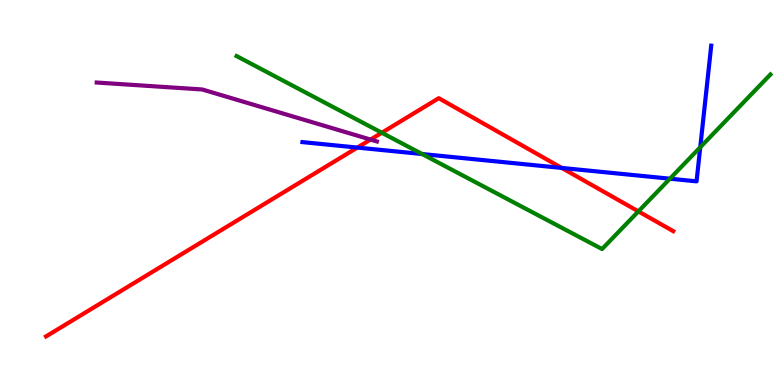[{'lines': ['blue', 'red'], 'intersections': [{'x': 4.61, 'y': 6.17}, {'x': 7.25, 'y': 5.64}]}, {'lines': ['green', 'red'], 'intersections': [{'x': 4.93, 'y': 6.55}, {'x': 8.24, 'y': 4.51}]}, {'lines': ['purple', 'red'], 'intersections': [{'x': 4.78, 'y': 6.37}]}, {'lines': ['blue', 'green'], 'intersections': [{'x': 5.45, 'y': 6.0}, {'x': 8.64, 'y': 5.36}, {'x': 9.04, 'y': 6.18}]}, {'lines': ['blue', 'purple'], 'intersections': []}, {'lines': ['green', 'purple'], 'intersections': []}]